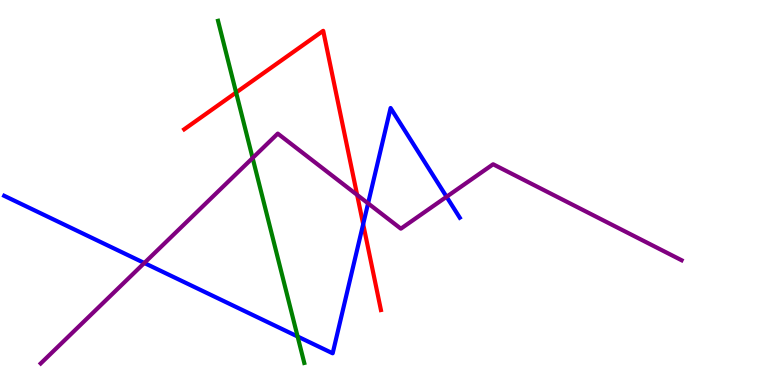[{'lines': ['blue', 'red'], 'intersections': [{'x': 4.69, 'y': 4.18}]}, {'lines': ['green', 'red'], 'intersections': [{'x': 3.05, 'y': 7.6}]}, {'lines': ['purple', 'red'], 'intersections': [{'x': 4.61, 'y': 4.94}]}, {'lines': ['blue', 'green'], 'intersections': [{'x': 3.84, 'y': 1.26}]}, {'lines': ['blue', 'purple'], 'intersections': [{'x': 1.86, 'y': 3.17}, {'x': 4.75, 'y': 4.72}, {'x': 5.76, 'y': 4.89}]}, {'lines': ['green', 'purple'], 'intersections': [{'x': 3.26, 'y': 5.9}]}]